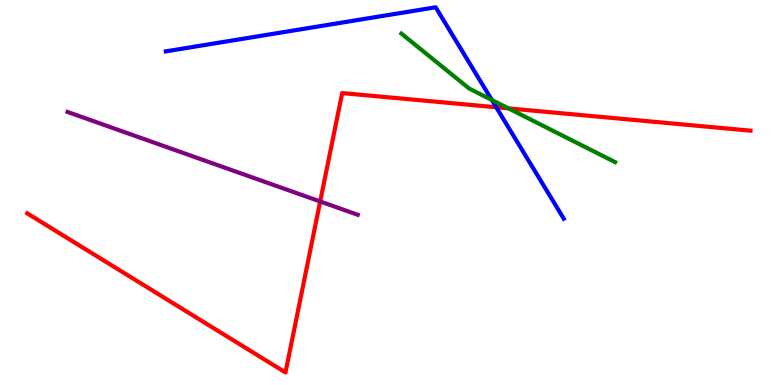[{'lines': ['blue', 'red'], 'intersections': [{'x': 6.4, 'y': 7.21}]}, {'lines': ['green', 'red'], 'intersections': [{'x': 6.56, 'y': 7.18}]}, {'lines': ['purple', 'red'], 'intersections': [{'x': 4.13, 'y': 4.77}]}, {'lines': ['blue', 'green'], 'intersections': [{'x': 6.35, 'y': 7.4}]}, {'lines': ['blue', 'purple'], 'intersections': []}, {'lines': ['green', 'purple'], 'intersections': []}]